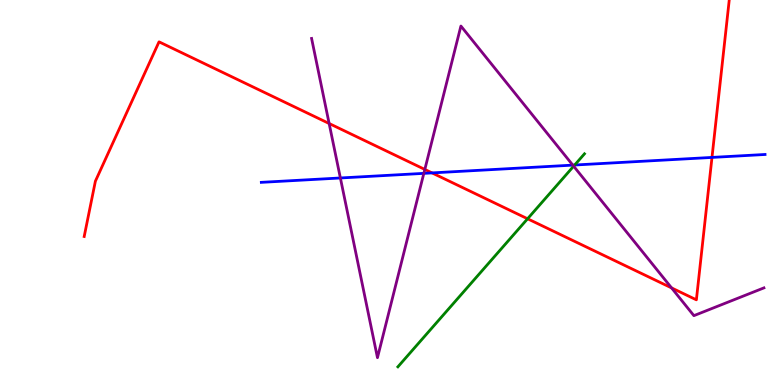[{'lines': ['blue', 'red'], 'intersections': [{'x': 5.57, 'y': 5.51}, {'x': 9.19, 'y': 5.91}]}, {'lines': ['green', 'red'], 'intersections': [{'x': 6.81, 'y': 4.32}]}, {'lines': ['purple', 'red'], 'intersections': [{'x': 4.25, 'y': 6.79}, {'x': 5.48, 'y': 5.6}, {'x': 8.67, 'y': 2.52}]}, {'lines': ['blue', 'green'], 'intersections': [{'x': 7.42, 'y': 5.71}]}, {'lines': ['blue', 'purple'], 'intersections': [{'x': 4.39, 'y': 5.38}, {'x': 5.47, 'y': 5.5}, {'x': 7.39, 'y': 5.71}]}, {'lines': ['green', 'purple'], 'intersections': [{'x': 7.4, 'y': 5.68}]}]